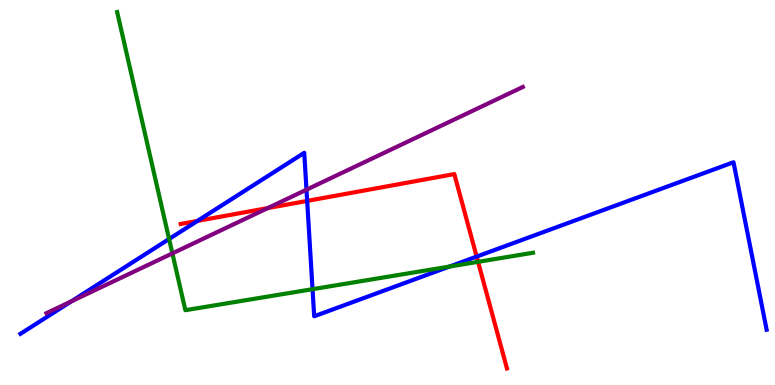[{'lines': ['blue', 'red'], 'intersections': [{'x': 2.55, 'y': 4.26}, {'x': 3.96, 'y': 4.78}, {'x': 6.15, 'y': 3.34}]}, {'lines': ['green', 'red'], 'intersections': [{'x': 6.17, 'y': 3.2}]}, {'lines': ['purple', 'red'], 'intersections': [{'x': 3.45, 'y': 4.59}]}, {'lines': ['blue', 'green'], 'intersections': [{'x': 2.18, 'y': 3.79}, {'x': 4.03, 'y': 2.49}, {'x': 5.8, 'y': 3.08}]}, {'lines': ['blue', 'purple'], 'intersections': [{'x': 0.92, 'y': 2.17}, {'x': 3.95, 'y': 5.07}]}, {'lines': ['green', 'purple'], 'intersections': [{'x': 2.22, 'y': 3.42}]}]